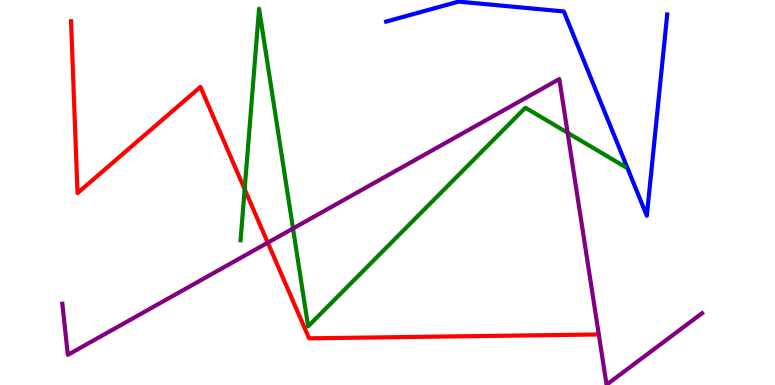[{'lines': ['blue', 'red'], 'intersections': []}, {'lines': ['green', 'red'], 'intersections': [{'x': 3.16, 'y': 5.09}]}, {'lines': ['purple', 'red'], 'intersections': [{'x': 3.45, 'y': 3.7}]}, {'lines': ['blue', 'green'], 'intersections': []}, {'lines': ['blue', 'purple'], 'intersections': []}, {'lines': ['green', 'purple'], 'intersections': [{'x': 3.78, 'y': 4.07}, {'x': 7.32, 'y': 6.55}]}]